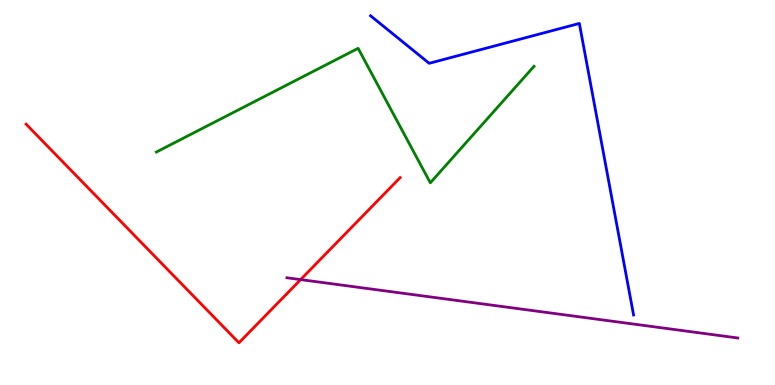[{'lines': ['blue', 'red'], 'intersections': []}, {'lines': ['green', 'red'], 'intersections': []}, {'lines': ['purple', 'red'], 'intersections': [{'x': 3.88, 'y': 2.74}]}, {'lines': ['blue', 'green'], 'intersections': []}, {'lines': ['blue', 'purple'], 'intersections': []}, {'lines': ['green', 'purple'], 'intersections': []}]